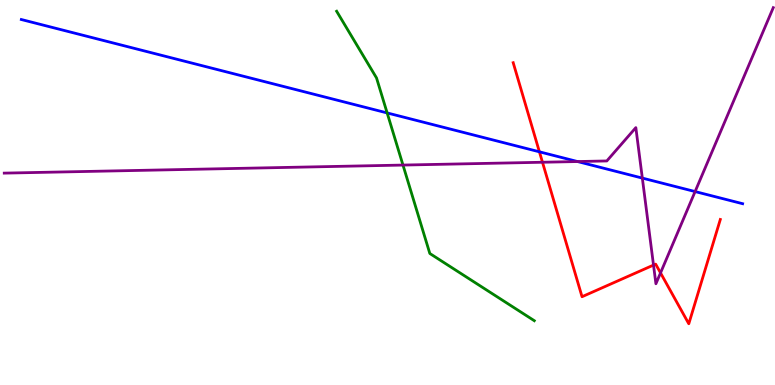[{'lines': ['blue', 'red'], 'intersections': [{'x': 6.96, 'y': 6.06}]}, {'lines': ['green', 'red'], 'intersections': []}, {'lines': ['purple', 'red'], 'intersections': [{'x': 7.0, 'y': 5.79}, {'x': 8.43, 'y': 3.11}, {'x': 8.52, 'y': 2.91}]}, {'lines': ['blue', 'green'], 'intersections': [{'x': 5.0, 'y': 7.07}]}, {'lines': ['blue', 'purple'], 'intersections': [{'x': 7.45, 'y': 5.8}, {'x': 8.29, 'y': 5.37}, {'x': 8.97, 'y': 5.02}]}, {'lines': ['green', 'purple'], 'intersections': [{'x': 5.2, 'y': 5.71}]}]